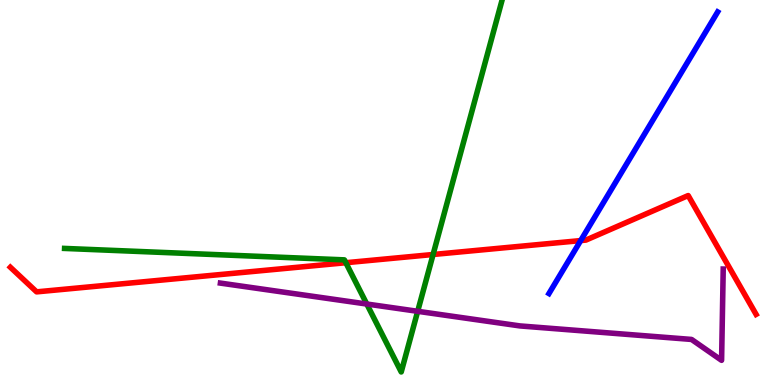[{'lines': ['blue', 'red'], 'intersections': [{'x': 7.49, 'y': 3.75}]}, {'lines': ['green', 'red'], 'intersections': [{'x': 4.46, 'y': 3.18}, {'x': 5.59, 'y': 3.39}]}, {'lines': ['purple', 'red'], 'intersections': []}, {'lines': ['blue', 'green'], 'intersections': []}, {'lines': ['blue', 'purple'], 'intersections': []}, {'lines': ['green', 'purple'], 'intersections': [{'x': 4.73, 'y': 2.1}, {'x': 5.39, 'y': 1.91}]}]